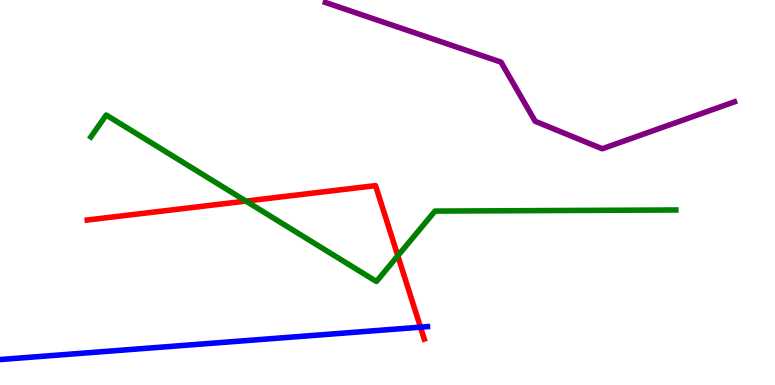[{'lines': ['blue', 'red'], 'intersections': [{'x': 5.43, 'y': 1.5}]}, {'lines': ['green', 'red'], 'intersections': [{'x': 3.17, 'y': 4.78}, {'x': 5.13, 'y': 3.36}]}, {'lines': ['purple', 'red'], 'intersections': []}, {'lines': ['blue', 'green'], 'intersections': []}, {'lines': ['blue', 'purple'], 'intersections': []}, {'lines': ['green', 'purple'], 'intersections': []}]